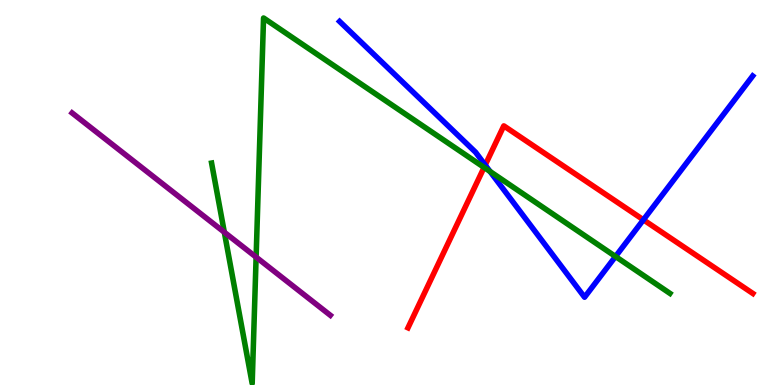[{'lines': ['blue', 'red'], 'intersections': [{'x': 6.26, 'y': 5.71}, {'x': 8.3, 'y': 4.29}]}, {'lines': ['green', 'red'], 'intersections': [{'x': 6.25, 'y': 5.65}]}, {'lines': ['purple', 'red'], 'intersections': []}, {'lines': ['blue', 'green'], 'intersections': [{'x': 6.32, 'y': 5.55}, {'x': 7.94, 'y': 3.34}]}, {'lines': ['blue', 'purple'], 'intersections': []}, {'lines': ['green', 'purple'], 'intersections': [{'x': 2.89, 'y': 3.97}, {'x': 3.3, 'y': 3.32}]}]